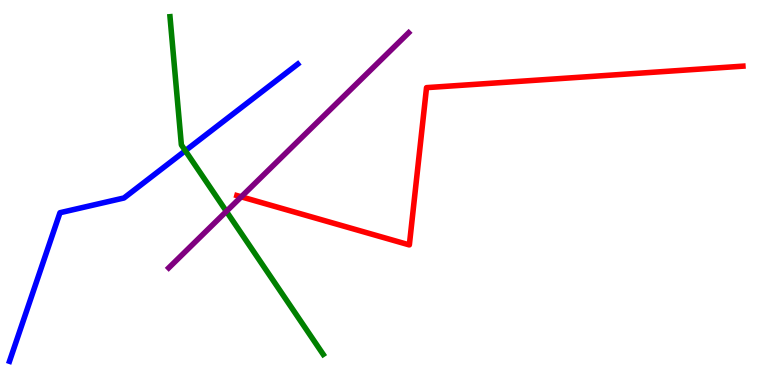[{'lines': ['blue', 'red'], 'intersections': []}, {'lines': ['green', 'red'], 'intersections': []}, {'lines': ['purple', 'red'], 'intersections': [{'x': 3.11, 'y': 4.89}]}, {'lines': ['blue', 'green'], 'intersections': [{'x': 2.39, 'y': 6.09}]}, {'lines': ['blue', 'purple'], 'intersections': []}, {'lines': ['green', 'purple'], 'intersections': [{'x': 2.92, 'y': 4.51}]}]